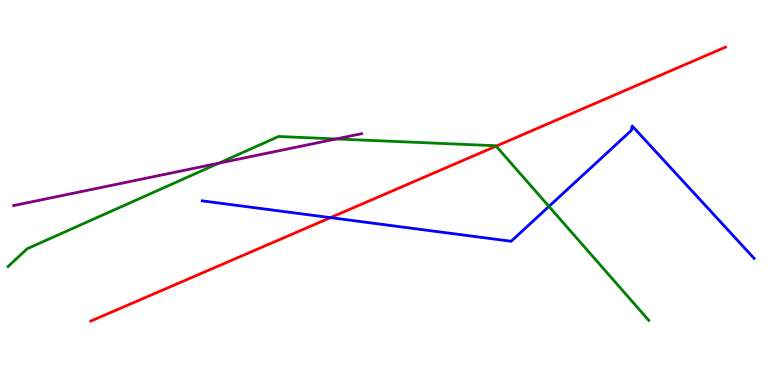[{'lines': ['blue', 'red'], 'intersections': [{'x': 4.26, 'y': 4.35}]}, {'lines': ['green', 'red'], 'intersections': [{'x': 6.4, 'y': 6.2}]}, {'lines': ['purple', 'red'], 'intersections': []}, {'lines': ['blue', 'green'], 'intersections': [{'x': 7.08, 'y': 4.64}]}, {'lines': ['blue', 'purple'], 'intersections': []}, {'lines': ['green', 'purple'], 'intersections': [{'x': 2.82, 'y': 5.76}, {'x': 4.34, 'y': 6.39}]}]